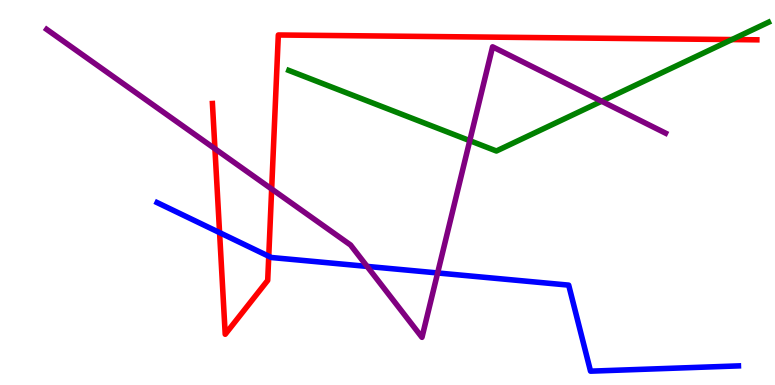[{'lines': ['blue', 'red'], 'intersections': [{'x': 2.83, 'y': 3.96}, {'x': 3.47, 'y': 3.34}]}, {'lines': ['green', 'red'], 'intersections': [{'x': 9.44, 'y': 8.97}]}, {'lines': ['purple', 'red'], 'intersections': [{'x': 2.77, 'y': 6.14}, {'x': 3.51, 'y': 5.09}]}, {'lines': ['blue', 'green'], 'intersections': []}, {'lines': ['blue', 'purple'], 'intersections': [{'x': 4.74, 'y': 3.08}, {'x': 5.65, 'y': 2.91}]}, {'lines': ['green', 'purple'], 'intersections': [{'x': 6.06, 'y': 6.35}, {'x': 7.76, 'y': 7.37}]}]